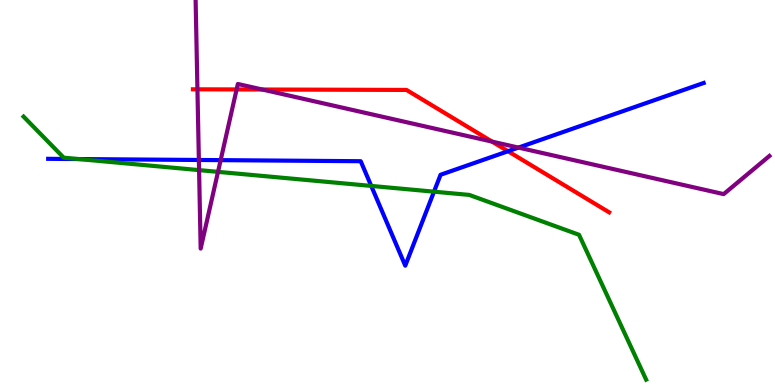[{'lines': ['blue', 'red'], 'intersections': [{'x': 6.56, 'y': 6.07}]}, {'lines': ['green', 'red'], 'intersections': []}, {'lines': ['purple', 'red'], 'intersections': [{'x': 2.55, 'y': 7.68}, {'x': 3.05, 'y': 7.68}, {'x': 3.38, 'y': 7.68}, {'x': 6.35, 'y': 6.32}]}, {'lines': ['blue', 'green'], 'intersections': [{'x': 1.01, 'y': 5.87}, {'x': 4.79, 'y': 5.17}, {'x': 5.6, 'y': 5.02}]}, {'lines': ['blue', 'purple'], 'intersections': [{'x': 2.57, 'y': 5.84}, {'x': 2.85, 'y': 5.84}, {'x': 6.69, 'y': 6.17}]}, {'lines': ['green', 'purple'], 'intersections': [{'x': 2.57, 'y': 5.58}, {'x': 2.81, 'y': 5.54}]}]